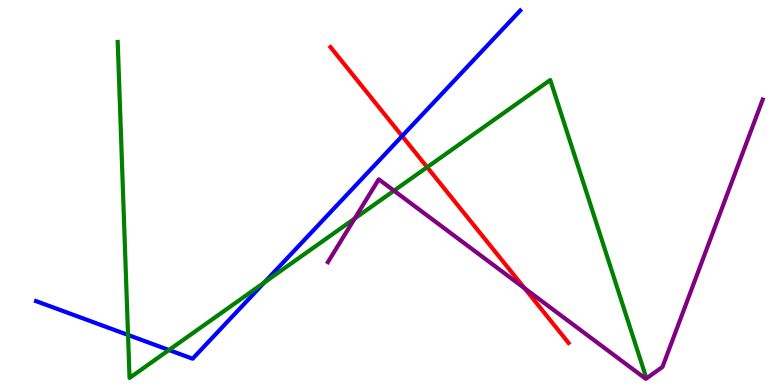[{'lines': ['blue', 'red'], 'intersections': [{'x': 5.19, 'y': 6.47}]}, {'lines': ['green', 'red'], 'intersections': [{'x': 5.51, 'y': 5.66}]}, {'lines': ['purple', 'red'], 'intersections': [{'x': 6.77, 'y': 2.51}]}, {'lines': ['blue', 'green'], 'intersections': [{'x': 1.65, 'y': 1.3}, {'x': 2.18, 'y': 0.909}, {'x': 3.41, 'y': 2.66}]}, {'lines': ['blue', 'purple'], 'intersections': []}, {'lines': ['green', 'purple'], 'intersections': [{'x': 4.58, 'y': 4.32}, {'x': 5.08, 'y': 5.05}]}]